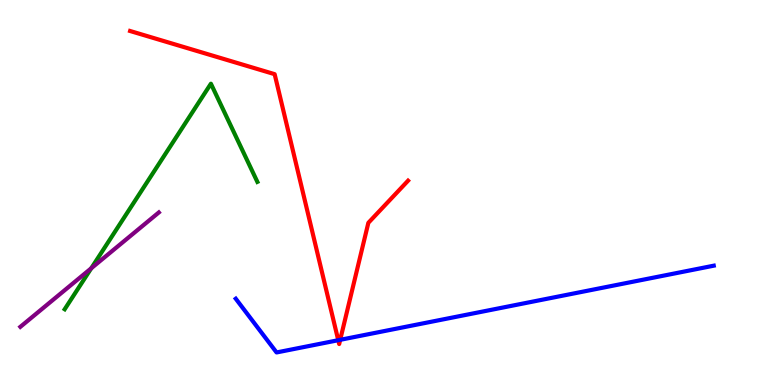[{'lines': ['blue', 'red'], 'intersections': [{'x': 4.36, 'y': 1.16}, {'x': 4.39, 'y': 1.17}]}, {'lines': ['green', 'red'], 'intersections': []}, {'lines': ['purple', 'red'], 'intersections': []}, {'lines': ['blue', 'green'], 'intersections': []}, {'lines': ['blue', 'purple'], 'intersections': []}, {'lines': ['green', 'purple'], 'intersections': [{'x': 1.18, 'y': 3.03}]}]